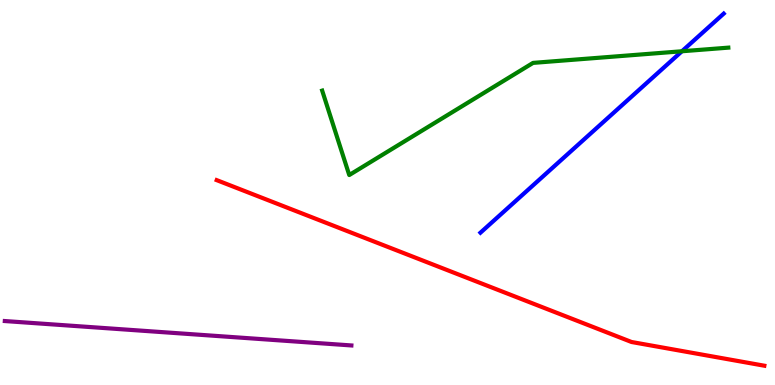[{'lines': ['blue', 'red'], 'intersections': []}, {'lines': ['green', 'red'], 'intersections': []}, {'lines': ['purple', 'red'], 'intersections': []}, {'lines': ['blue', 'green'], 'intersections': [{'x': 8.8, 'y': 8.67}]}, {'lines': ['blue', 'purple'], 'intersections': []}, {'lines': ['green', 'purple'], 'intersections': []}]